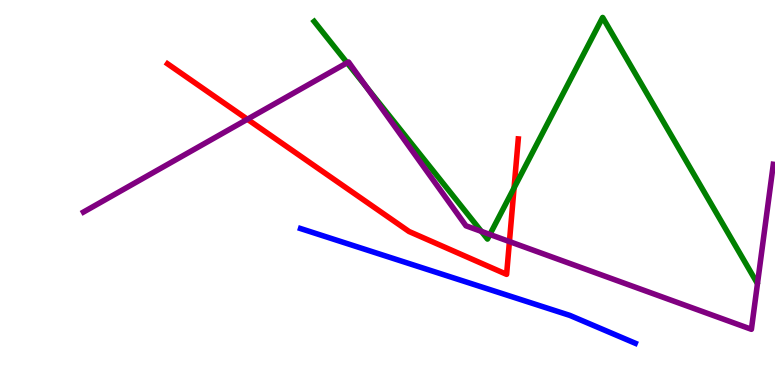[{'lines': ['blue', 'red'], 'intersections': []}, {'lines': ['green', 'red'], 'intersections': [{'x': 6.63, 'y': 5.12}]}, {'lines': ['purple', 'red'], 'intersections': [{'x': 3.19, 'y': 6.9}, {'x': 6.57, 'y': 3.73}]}, {'lines': ['blue', 'green'], 'intersections': []}, {'lines': ['blue', 'purple'], 'intersections': []}, {'lines': ['green', 'purple'], 'intersections': [{'x': 4.48, 'y': 8.37}, {'x': 4.73, 'y': 7.72}, {'x': 6.21, 'y': 3.99}, {'x': 6.32, 'y': 3.91}]}]